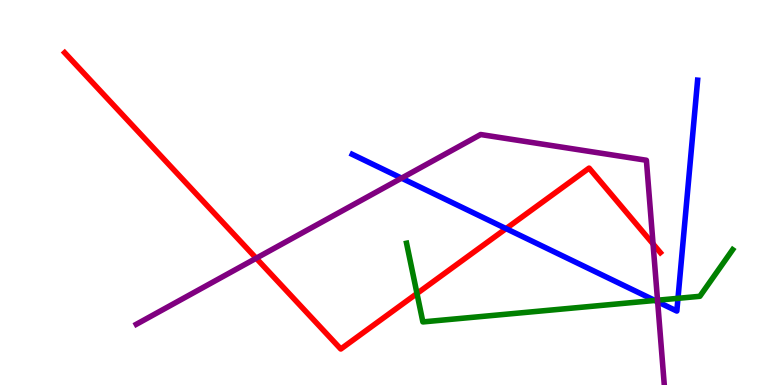[{'lines': ['blue', 'red'], 'intersections': [{'x': 6.53, 'y': 4.06}]}, {'lines': ['green', 'red'], 'intersections': [{'x': 5.38, 'y': 2.38}]}, {'lines': ['purple', 'red'], 'intersections': [{'x': 3.31, 'y': 3.29}, {'x': 8.43, 'y': 3.66}]}, {'lines': ['blue', 'green'], 'intersections': [{'x': 8.45, 'y': 2.2}, {'x': 8.75, 'y': 2.25}]}, {'lines': ['blue', 'purple'], 'intersections': [{'x': 5.18, 'y': 5.37}, {'x': 8.49, 'y': 2.16}]}, {'lines': ['green', 'purple'], 'intersections': [{'x': 8.48, 'y': 2.2}]}]